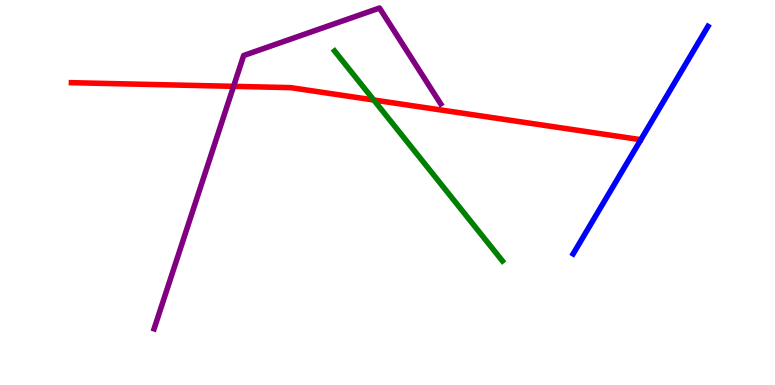[{'lines': ['blue', 'red'], 'intersections': []}, {'lines': ['green', 'red'], 'intersections': [{'x': 4.82, 'y': 7.4}]}, {'lines': ['purple', 'red'], 'intersections': [{'x': 3.01, 'y': 7.76}]}, {'lines': ['blue', 'green'], 'intersections': []}, {'lines': ['blue', 'purple'], 'intersections': []}, {'lines': ['green', 'purple'], 'intersections': []}]